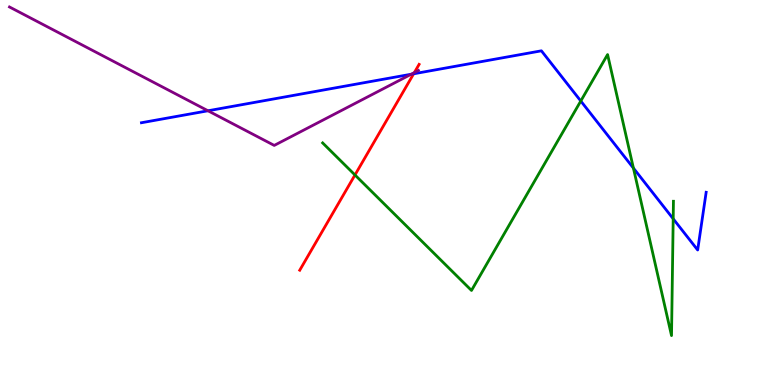[{'lines': ['blue', 'red'], 'intersections': [{'x': 5.34, 'y': 8.08}]}, {'lines': ['green', 'red'], 'intersections': [{'x': 4.58, 'y': 5.46}]}, {'lines': ['purple', 'red'], 'intersections': [{'x': 5.35, 'y': 8.11}]}, {'lines': ['blue', 'green'], 'intersections': [{'x': 7.49, 'y': 7.38}, {'x': 8.17, 'y': 5.63}, {'x': 8.69, 'y': 4.32}]}, {'lines': ['blue', 'purple'], 'intersections': [{'x': 2.68, 'y': 7.12}, {'x': 5.31, 'y': 8.07}]}, {'lines': ['green', 'purple'], 'intersections': []}]